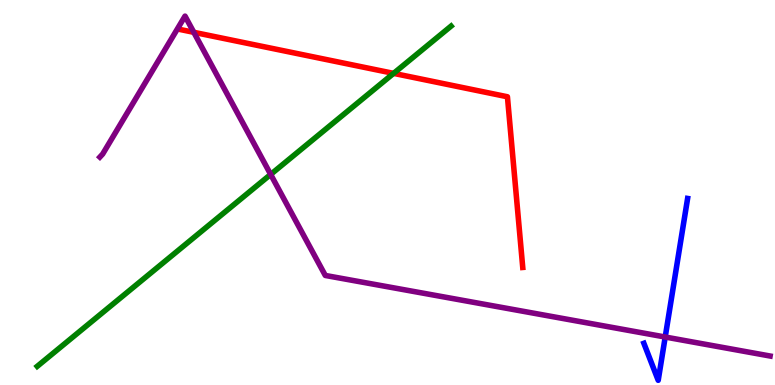[{'lines': ['blue', 'red'], 'intersections': []}, {'lines': ['green', 'red'], 'intersections': [{'x': 5.08, 'y': 8.09}]}, {'lines': ['purple', 'red'], 'intersections': [{'x': 2.5, 'y': 9.16}]}, {'lines': ['blue', 'green'], 'intersections': []}, {'lines': ['blue', 'purple'], 'intersections': [{'x': 8.58, 'y': 1.25}]}, {'lines': ['green', 'purple'], 'intersections': [{'x': 3.49, 'y': 5.47}]}]